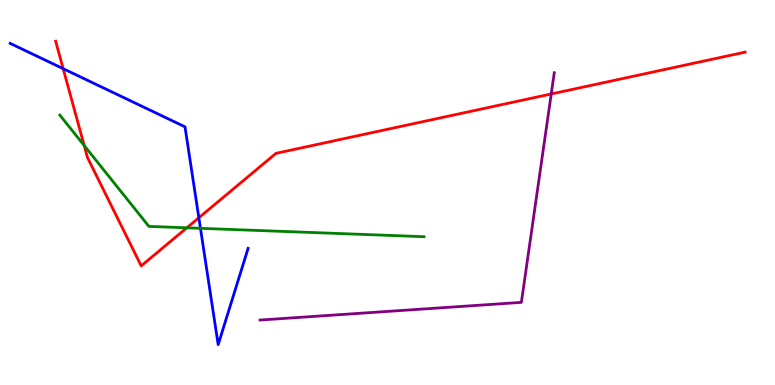[{'lines': ['blue', 'red'], 'intersections': [{'x': 0.815, 'y': 8.22}, {'x': 2.57, 'y': 4.34}]}, {'lines': ['green', 'red'], 'intersections': [{'x': 1.09, 'y': 6.22}, {'x': 2.41, 'y': 4.08}]}, {'lines': ['purple', 'red'], 'intersections': [{'x': 7.11, 'y': 7.56}]}, {'lines': ['blue', 'green'], 'intersections': [{'x': 2.59, 'y': 4.07}]}, {'lines': ['blue', 'purple'], 'intersections': []}, {'lines': ['green', 'purple'], 'intersections': []}]